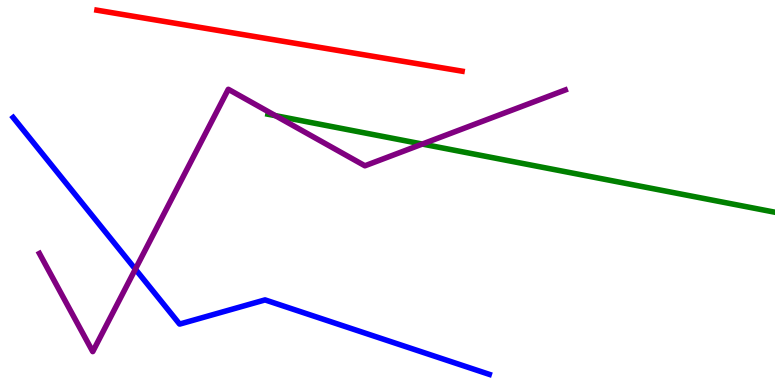[{'lines': ['blue', 'red'], 'intersections': []}, {'lines': ['green', 'red'], 'intersections': []}, {'lines': ['purple', 'red'], 'intersections': []}, {'lines': ['blue', 'green'], 'intersections': []}, {'lines': ['blue', 'purple'], 'intersections': [{'x': 1.75, 'y': 3.01}]}, {'lines': ['green', 'purple'], 'intersections': [{'x': 3.55, 'y': 7.0}, {'x': 5.45, 'y': 6.26}]}]